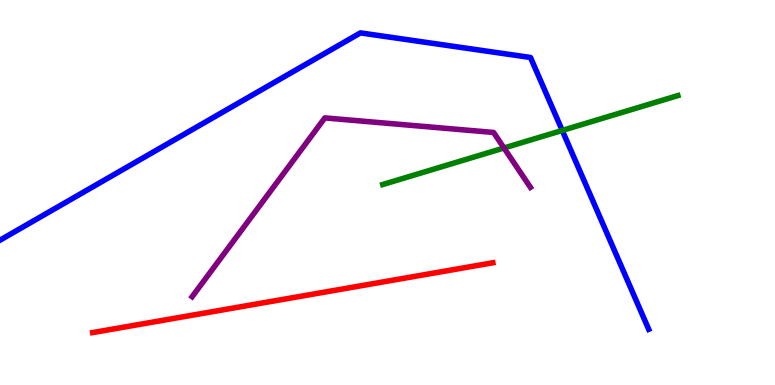[{'lines': ['blue', 'red'], 'intersections': []}, {'lines': ['green', 'red'], 'intersections': []}, {'lines': ['purple', 'red'], 'intersections': []}, {'lines': ['blue', 'green'], 'intersections': [{'x': 7.25, 'y': 6.61}]}, {'lines': ['blue', 'purple'], 'intersections': []}, {'lines': ['green', 'purple'], 'intersections': [{'x': 6.5, 'y': 6.16}]}]